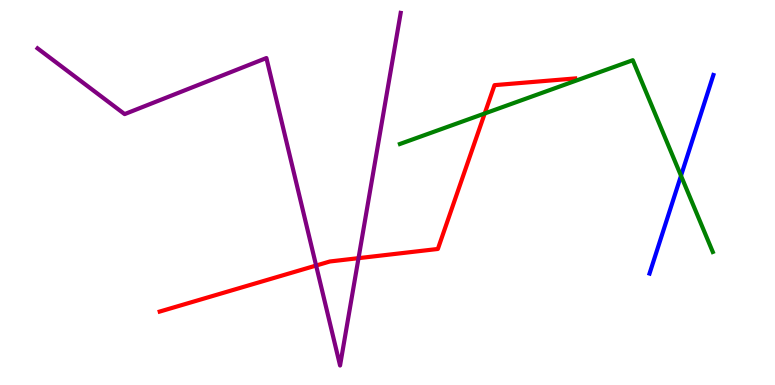[{'lines': ['blue', 'red'], 'intersections': []}, {'lines': ['green', 'red'], 'intersections': [{'x': 6.25, 'y': 7.05}]}, {'lines': ['purple', 'red'], 'intersections': [{'x': 4.08, 'y': 3.1}, {'x': 4.63, 'y': 3.29}]}, {'lines': ['blue', 'green'], 'intersections': [{'x': 8.79, 'y': 5.44}]}, {'lines': ['blue', 'purple'], 'intersections': []}, {'lines': ['green', 'purple'], 'intersections': []}]